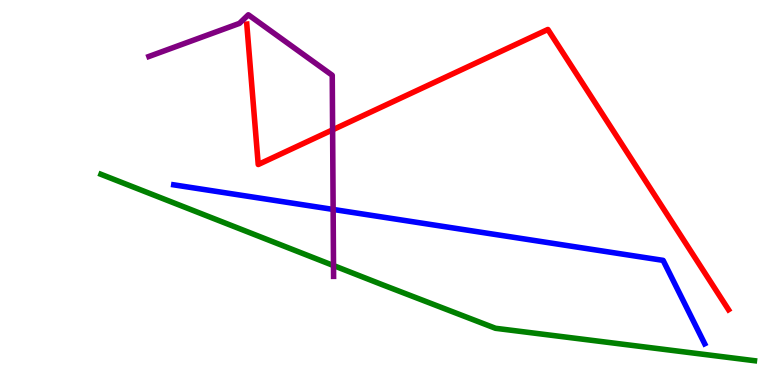[{'lines': ['blue', 'red'], 'intersections': []}, {'lines': ['green', 'red'], 'intersections': []}, {'lines': ['purple', 'red'], 'intersections': [{'x': 4.29, 'y': 6.63}]}, {'lines': ['blue', 'green'], 'intersections': []}, {'lines': ['blue', 'purple'], 'intersections': [{'x': 4.3, 'y': 4.56}]}, {'lines': ['green', 'purple'], 'intersections': [{'x': 4.3, 'y': 3.1}]}]